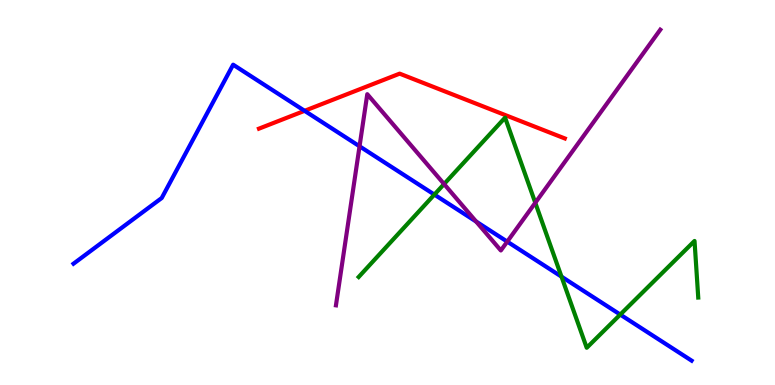[{'lines': ['blue', 'red'], 'intersections': [{'x': 3.93, 'y': 7.12}]}, {'lines': ['green', 'red'], 'intersections': []}, {'lines': ['purple', 'red'], 'intersections': []}, {'lines': ['blue', 'green'], 'intersections': [{'x': 5.6, 'y': 4.95}, {'x': 7.24, 'y': 2.81}, {'x': 8.0, 'y': 1.83}]}, {'lines': ['blue', 'purple'], 'intersections': [{'x': 4.64, 'y': 6.2}, {'x': 6.14, 'y': 4.25}, {'x': 6.55, 'y': 3.72}]}, {'lines': ['green', 'purple'], 'intersections': [{'x': 5.73, 'y': 5.22}, {'x': 6.91, 'y': 4.73}]}]